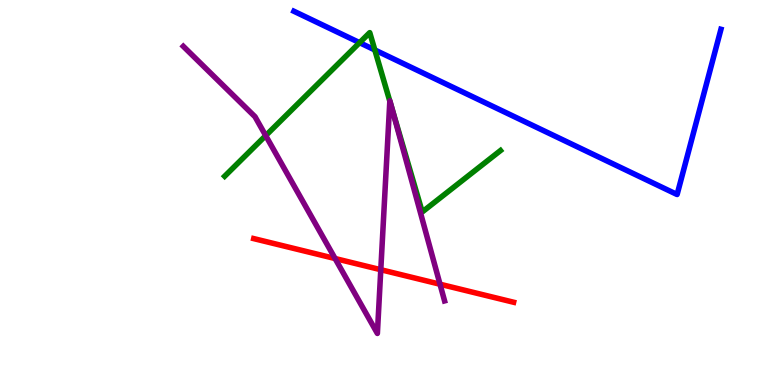[{'lines': ['blue', 'red'], 'intersections': []}, {'lines': ['green', 'red'], 'intersections': []}, {'lines': ['purple', 'red'], 'intersections': [{'x': 4.32, 'y': 3.28}, {'x': 4.91, 'y': 2.99}, {'x': 5.68, 'y': 2.62}]}, {'lines': ['blue', 'green'], 'intersections': [{'x': 4.64, 'y': 8.89}, {'x': 4.84, 'y': 8.7}]}, {'lines': ['blue', 'purple'], 'intersections': []}, {'lines': ['green', 'purple'], 'intersections': [{'x': 3.43, 'y': 6.48}, {'x': 5.03, 'y': 7.37}, {'x': 5.06, 'y': 7.18}]}]